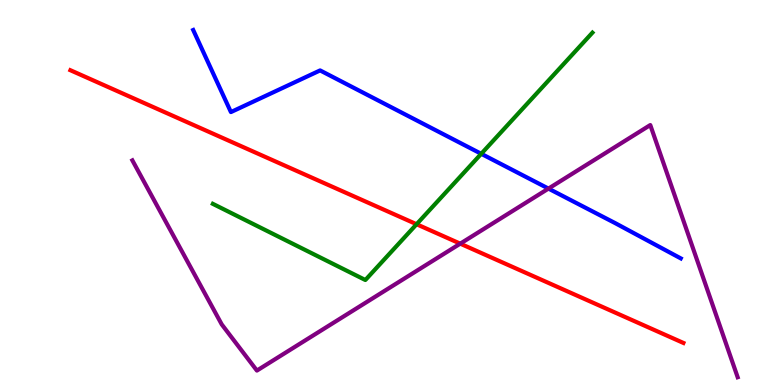[{'lines': ['blue', 'red'], 'intersections': []}, {'lines': ['green', 'red'], 'intersections': [{'x': 5.38, 'y': 4.18}]}, {'lines': ['purple', 'red'], 'intersections': [{'x': 5.94, 'y': 3.67}]}, {'lines': ['blue', 'green'], 'intersections': [{'x': 6.21, 'y': 6.01}]}, {'lines': ['blue', 'purple'], 'intersections': [{'x': 7.08, 'y': 5.1}]}, {'lines': ['green', 'purple'], 'intersections': []}]